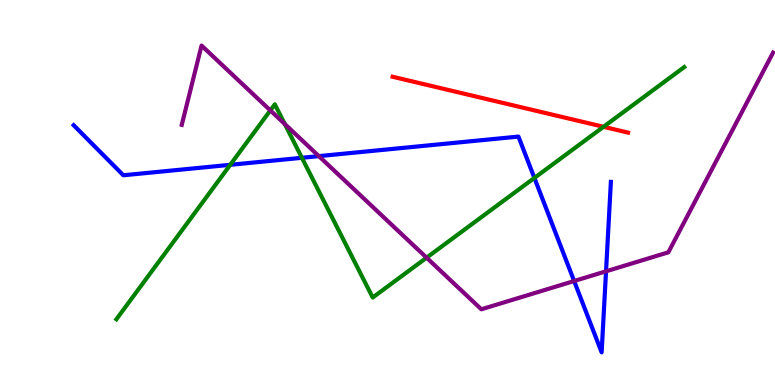[{'lines': ['blue', 'red'], 'intersections': []}, {'lines': ['green', 'red'], 'intersections': [{'x': 7.79, 'y': 6.71}]}, {'lines': ['purple', 'red'], 'intersections': []}, {'lines': ['blue', 'green'], 'intersections': [{'x': 2.97, 'y': 5.72}, {'x': 3.9, 'y': 5.9}, {'x': 6.9, 'y': 5.38}]}, {'lines': ['blue', 'purple'], 'intersections': [{'x': 4.11, 'y': 5.94}, {'x': 7.41, 'y': 2.7}, {'x': 7.82, 'y': 2.95}]}, {'lines': ['green', 'purple'], 'intersections': [{'x': 3.49, 'y': 7.13}, {'x': 3.68, 'y': 6.78}, {'x': 5.5, 'y': 3.31}]}]